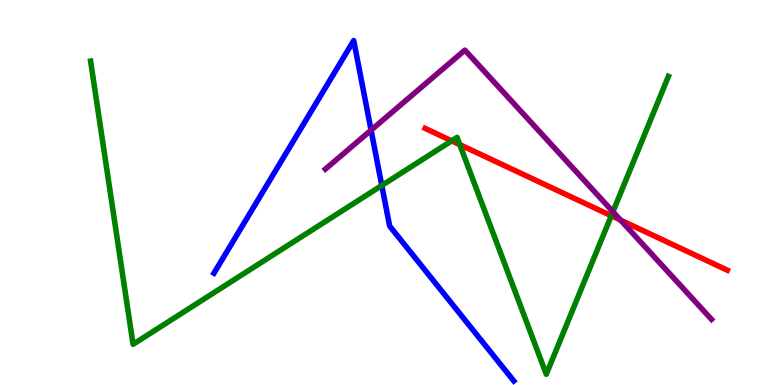[{'lines': ['blue', 'red'], 'intersections': []}, {'lines': ['green', 'red'], 'intersections': [{'x': 5.83, 'y': 6.34}, {'x': 5.93, 'y': 6.24}, {'x': 7.89, 'y': 4.4}]}, {'lines': ['purple', 'red'], 'intersections': [{'x': 8.01, 'y': 4.28}]}, {'lines': ['blue', 'green'], 'intersections': [{'x': 4.93, 'y': 5.18}]}, {'lines': ['blue', 'purple'], 'intersections': [{'x': 4.79, 'y': 6.62}]}, {'lines': ['green', 'purple'], 'intersections': [{'x': 7.91, 'y': 4.5}]}]